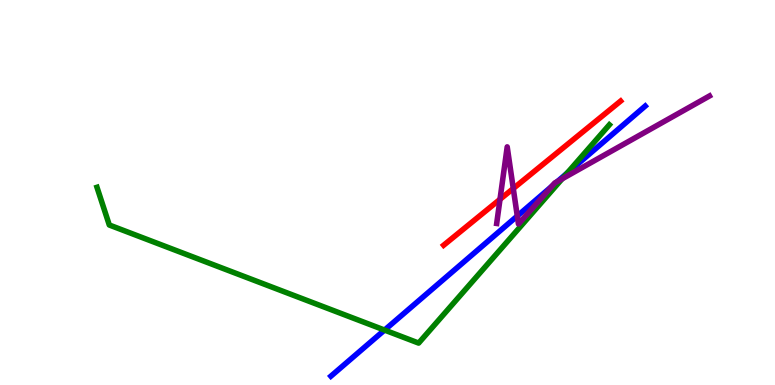[{'lines': ['blue', 'red'], 'intersections': []}, {'lines': ['green', 'red'], 'intersections': []}, {'lines': ['purple', 'red'], 'intersections': [{'x': 6.45, 'y': 4.82}, {'x': 6.62, 'y': 5.1}]}, {'lines': ['blue', 'green'], 'intersections': [{'x': 4.96, 'y': 1.43}, {'x': 7.32, 'y': 5.5}]}, {'lines': ['blue', 'purple'], 'intersections': [{'x': 6.67, 'y': 4.39}, {'x': 7.12, 'y': 5.16}, {'x': 7.19, 'y': 5.29}]}, {'lines': ['green', 'purple'], 'intersections': [{'x': 7.25, 'y': 5.36}]}]